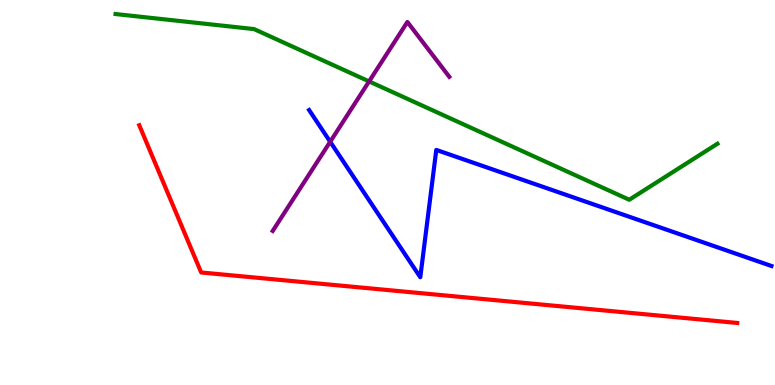[{'lines': ['blue', 'red'], 'intersections': []}, {'lines': ['green', 'red'], 'intersections': []}, {'lines': ['purple', 'red'], 'intersections': []}, {'lines': ['blue', 'green'], 'intersections': []}, {'lines': ['blue', 'purple'], 'intersections': [{'x': 4.26, 'y': 6.32}]}, {'lines': ['green', 'purple'], 'intersections': [{'x': 4.76, 'y': 7.89}]}]